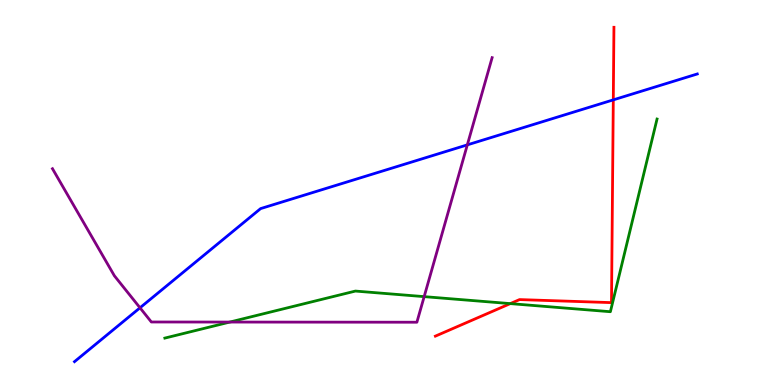[{'lines': ['blue', 'red'], 'intersections': [{'x': 7.91, 'y': 7.41}]}, {'lines': ['green', 'red'], 'intersections': [{'x': 6.58, 'y': 2.11}]}, {'lines': ['purple', 'red'], 'intersections': []}, {'lines': ['blue', 'green'], 'intersections': []}, {'lines': ['blue', 'purple'], 'intersections': [{'x': 1.81, 'y': 2.01}, {'x': 6.03, 'y': 6.24}]}, {'lines': ['green', 'purple'], 'intersections': [{'x': 2.97, 'y': 1.63}, {'x': 5.47, 'y': 2.3}]}]